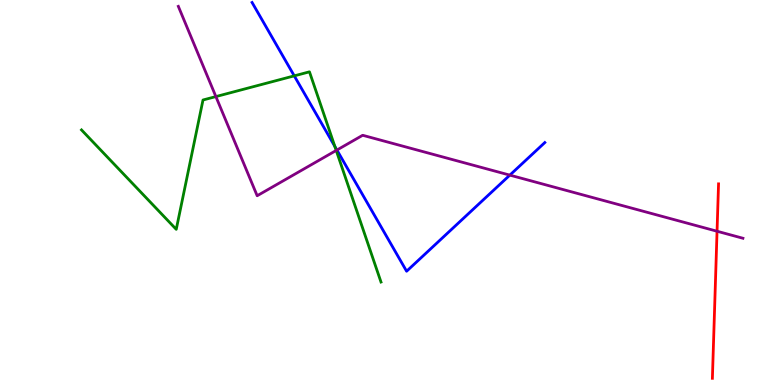[{'lines': ['blue', 'red'], 'intersections': []}, {'lines': ['green', 'red'], 'intersections': []}, {'lines': ['purple', 'red'], 'intersections': [{'x': 9.25, 'y': 3.99}]}, {'lines': ['blue', 'green'], 'intersections': [{'x': 3.8, 'y': 8.03}, {'x': 4.32, 'y': 6.2}]}, {'lines': ['blue', 'purple'], 'intersections': [{'x': 4.35, 'y': 6.1}, {'x': 6.58, 'y': 5.45}]}, {'lines': ['green', 'purple'], 'intersections': [{'x': 2.79, 'y': 7.49}, {'x': 4.34, 'y': 6.09}]}]